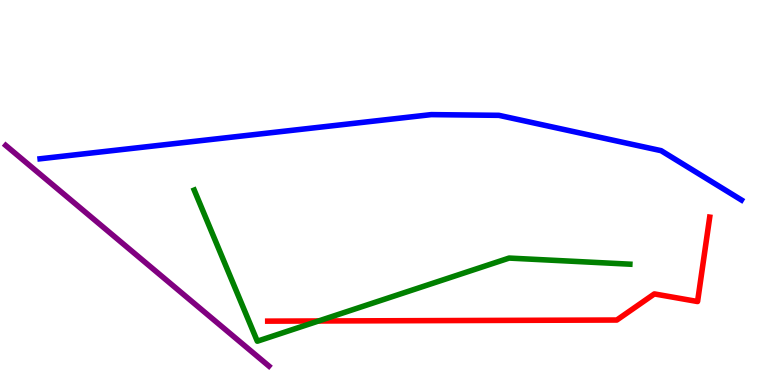[{'lines': ['blue', 'red'], 'intersections': []}, {'lines': ['green', 'red'], 'intersections': [{'x': 4.11, 'y': 1.66}]}, {'lines': ['purple', 'red'], 'intersections': []}, {'lines': ['blue', 'green'], 'intersections': []}, {'lines': ['blue', 'purple'], 'intersections': []}, {'lines': ['green', 'purple'], 'intersections': []}]